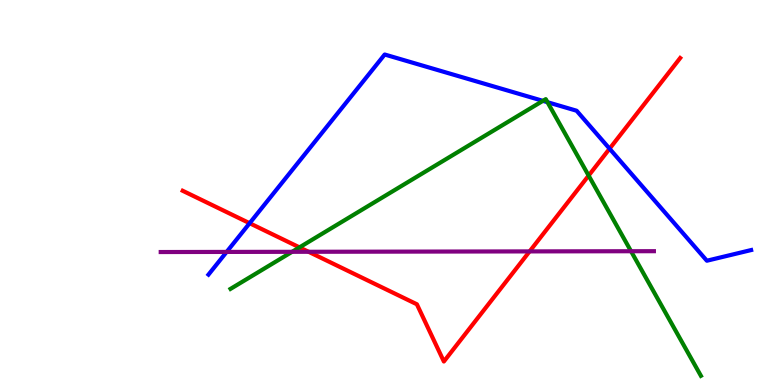[{'lines': ['blue', 'red'], 'intersections': [{'x': 3.22, 'y': 4.2}, {'x': 7.87, 'y': 6.14}]}, {'lines': ['green', 'red'], 'intersections': [{'x': 3.86, 'y': 3.57}, {'x': 7.6, 'y': 5.44}]}, {'lines': ['purple', 'red'], 'intersections': [{'x': 3.98, 'y': 3.46}, {'x': 6.83, 'y': 3.47}]}, {'lines': ['blue', 'green'], 'intersections': [{'x': 7.01, 'y': 7.38}, {'x': 7.06, 'y': 7.35}]}, {'lines': ['blue', 'purple'], 'intersections': [{'x': 2.92, 'y': 3.46}]}, {'lines': ['green', 'purple'], 'intersections': [{'x': 3.77, 'y': 3.46}, {'x': 8.14, 'y': 3.47}]}]